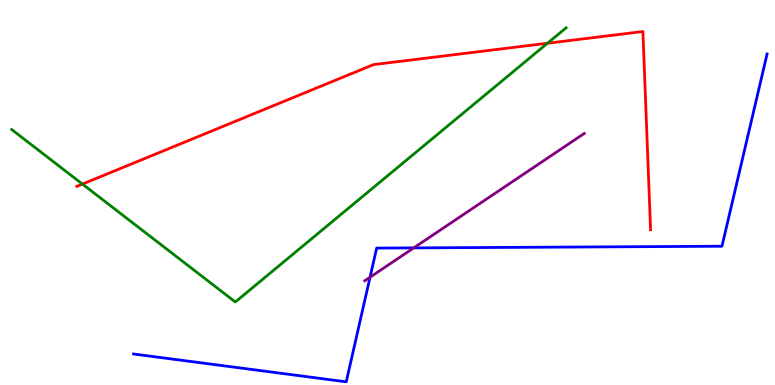[{'lines': ['blue', 'red'], 'intersections': []}, {'lines': ['green', 'red'], 'intersections': [{'x': 1.06, 'y': 5.22}, {'x': 7.06, 'y': 8.88}]}, {'lines': ['purple', 'red'], 'intersections': []}, {'lines': ['blue', 'green'], 'intersections': []}, {'lines': ['blue', 'purple'], 'intersections': [{'x': 4.77, 'y': 2.8}, {'x': 5.34, 'y': 3.56}]}, {'lines': ['green', 'purple'], 'intersections': []}]